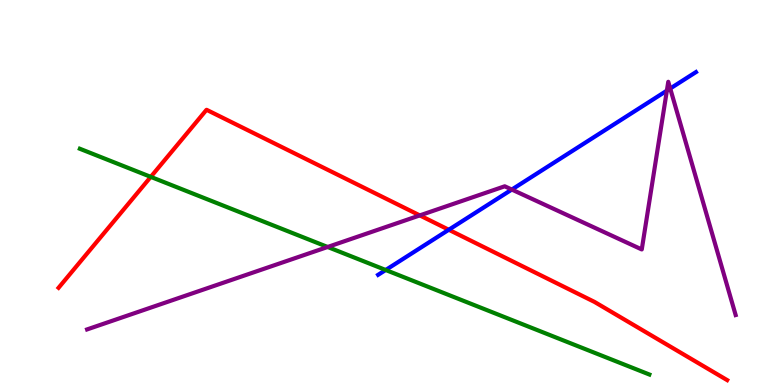[{'lines': ['blue', 'red'], 'intersections': [{'x': 5.79, 'y': 4.03}]}, {'lines': ['green', 'red'], 'intersections': [{'x': 1.95, 'y': 5.41}]}, {'lines': ['purple', 'red'], 'intersections': [{'x': 5.42, 'y': 4.41}]}, {'lines': ['blue', 'green'], 'intersections': [{'x': 4.98, 'y': 2.99}]}, {'lines': ['blue', 'purple'], 'intersections': [{'x': 6.6, 'y': 5.08}, {'x': 8.6, 'y': 7.65}, {'x': 8.65, 'y': 7.7}]}, {'lines': ['green', 'purple'], 'intersections': [{'x': 4.23, 'y': 3.58}]}]